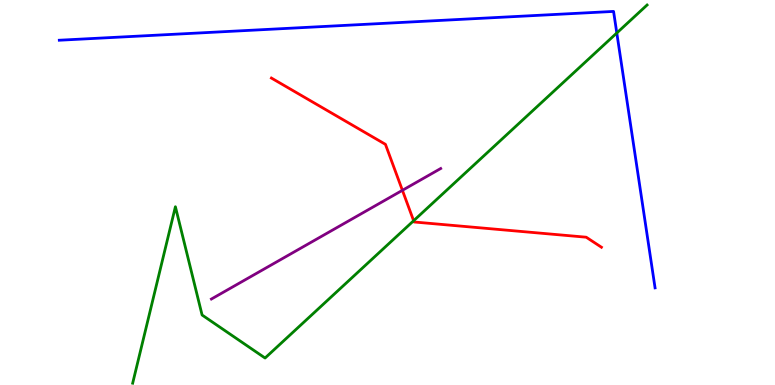[{'lines': ['blue', 'red'], 'intersections': []}, {'lines': ['green', 'red'], 'intersections': [{'x': 5.34, 'y': 4.27}]}, {'lines': ['purple', 'red'], 'intersections': [{'x': 5.19, 'y': 5.06}]}, {'lines': ['blue', 'green'], 'intersections': [{'x': 7.96, 'y': 9.14}]}, {'lines': ['blue', 'purple'], 'intersections': []}, {'lines': ['green', 'purple'], 'intersections': []}]